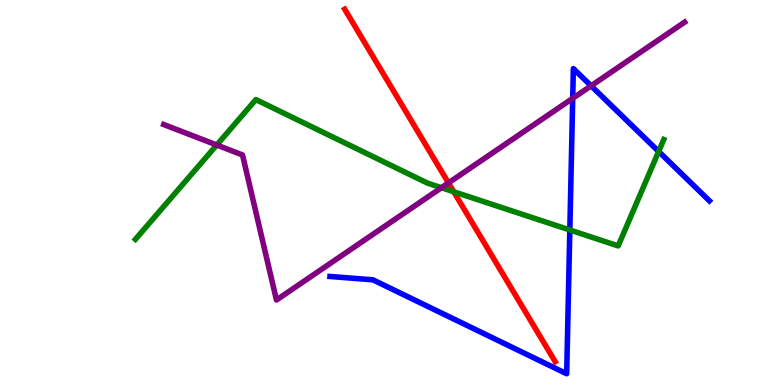[{'lines': ['blue', 'red'], 'intersections': []}, {'lines': ['green', 'red'], 'intersections': [{'x': 5.85, 'y': 5.02}]}, {'lines': ['purple', 'red'], 'intersections': [{'x': 5.79, 'y': 5.25}]}, {'lines': ['blue', 'green'], 'intersections': [{'x': 7.35, 'y': 4.03}, {'x': 8.5, 'y': 6.07}]}, {'lines': ['blue', 'purple'], 'intersections': [{'x': 7.39, 'y': 7.45}, {'x': 7.63, 'y': 7.77}]}, {'lines': ['green', 'purple'], 'intersections': [{'x': 2.8, 'y': 6.23}, {'x': 5.7, 'y': 5.12}]}]